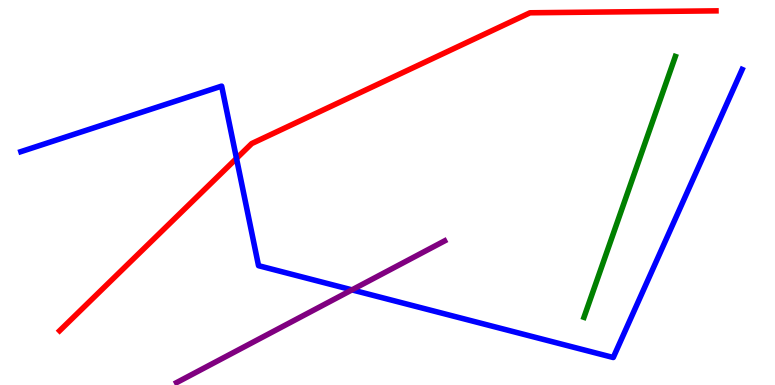[{'lines': ['blue', 'red'], 'intersections': [{'x': 3.05, 'y': 5.89}]}, {'lines': ['green', 'red'], 'intersections': []}, {'lines': ['purple', 'red'], 'intersections': []}, {'lines': ['blue', 'green'], 'intersections': []}, {'lines': ['blue', 'purple'], 'intersections': [{'x': 4.54, 'y': 2.47}]}, {'lines': ['green', 'purple'], 'intersections': []}]